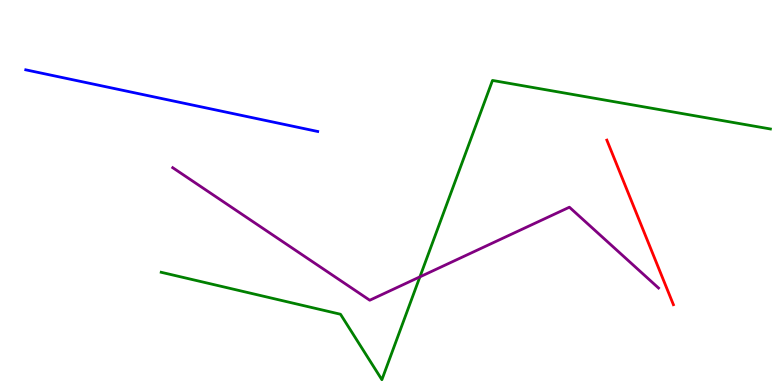[{'lines': ['blue', 'red'], 'intersections': []}, {'lines': ['green', 'red'], 'intersections': []}, {'lines': ['purple', 'red'], 'intersections': []}, {'lines': ['blue', 'green'], 'intersections': []}, {'lines': ['blue', 'purple'], 'intersections': []}, {'lines': ['green', 'purple'], 'intersections': [{'x': 5.42, 'y': 2.81}]}]